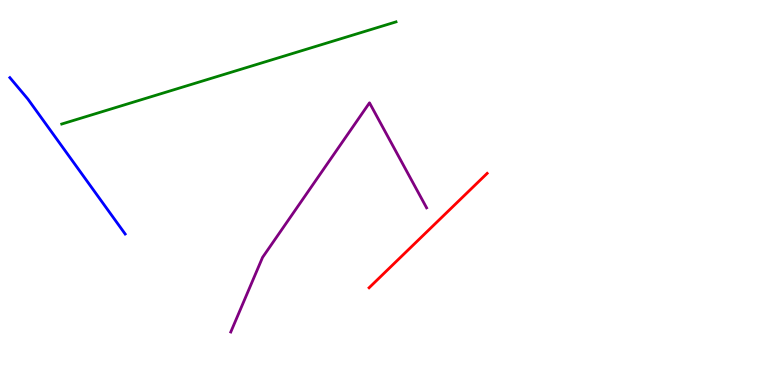[{'lines': ['blue', 'red'], 'intersections': []}, {'lines': ['green', 'red'], 'intersections': []}, {'lines': ['purple', 'red'], 'intersections': []}, {'lines': ['blue', 'green'], 'intersections': []}, {'lines': ['blue', 'purple'], 'intersections': []}, {'lines': ['green', 'purple'], 'intersections': []}]